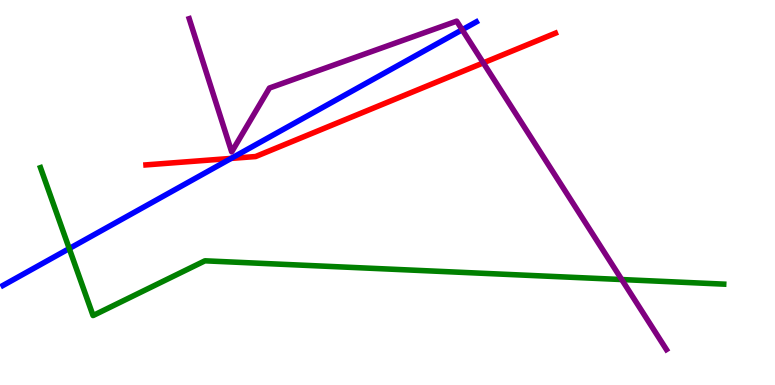[{'lines': ['blue', 'red'], 'intersections': [{'x': 2.98, 'y': 5.89}]}, {'lines': ['green', 'red'], 'intersections': []}, {'lines': ['purple', 'red'], 'intersections': [{'x': 6.24, 'y': 8.37}]}, {'lines': ['blue', 'green'], 'intersections': [{'x': 0.893, 'y': 3.54}]}, {'lines': ['blue', 'purple'], 'intersections': [{'x': 5.96, 'y': 9.23}]}, {'lines': ['green', 'purple'], 'intersections': [{'x': 8.02, 'y': 2.74}]}]